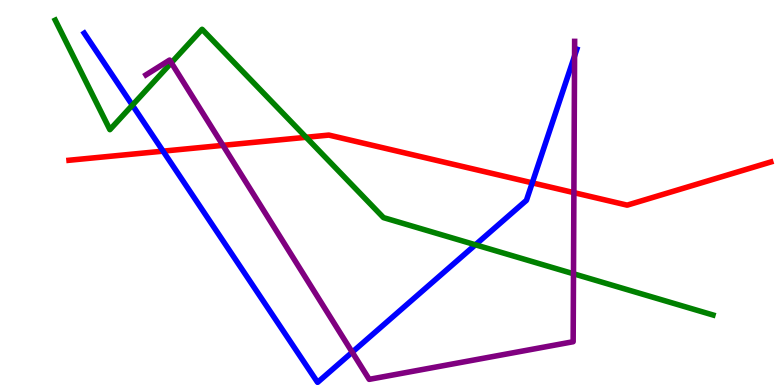[{'lines': ['blue', 'red'], 'intersections': [{'x': 2.1, 'y': 6.07}, {'x': 6.87, 'y': 5.25}]}, {'lines': ['green', 'red'], 'intersections': [{'x': 3.95, 'y': 6.43}]}, {'lines': ['purple', 'red'], 'intersections': [{'x': 2.88, 'y': 6.22}, {'x': 7.41, 'y': 5.0}]}, {'lines': ['blue', 'green'], 'intersections': [{'x': 1.71, 'y': 7.27}, {'x': 6.13, 'y': 3.64}]}, {'lines': ['blue', 'purple'], 'intersections': [{'x': 4.54, 'y': 0.852}, {'x': 7.41, 'y': 8.55}]}, {'lines': ['green', 'purple'], 'intersections': [{'x': 2.21, 'y': 8.37}, {'x': 7.4, 'y': 2.89}]}]